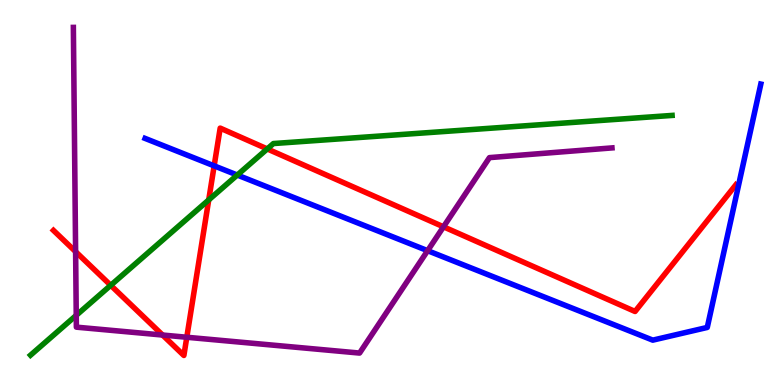[{'lines': ['blue', 'red'], 'intersections': [{'x': 2.76, 'y': 5.69}]}, {'lines': ['green', 'red'], 'intersections': [{'x': 1.43, 'y': 2.59}, {'x': 2.69, 'y': 4.81}, {'x': 3.45, 'y': 6.13}]}, {'lines': ['purple', 'red'], 'intersections': [{'x': 0.976, 'y': 3.46}, {'x': 2.1, 'y': 1.3}, {'x': 2.41, 'y': 1.24}, {'x': 5.72, 'y': 4.11}]}, {'lines': ['blue', 'green'], 'intersections': [{'x': 3.06, 'y': 5.45}]}, {'lines': ['blue', 'purple'], 'intersections': [{'x': 5.52, 'y': 3.49}]}, {'lines': ['green', 'purple'], 'intersections': [{'x': 0.984, 'y': 1.81}]}]